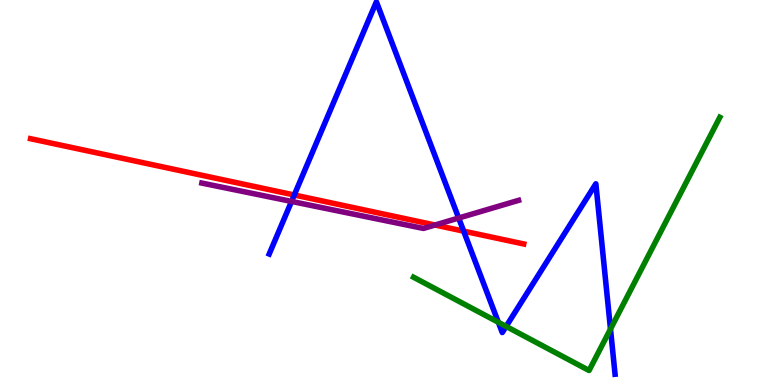[{'lines': ['blue', 'red'], 'intersections': [{'x': 3.8, 'y': 4.94}, {'x': 5.98, 'y': 4.0}]}, {'lines': ['green', 'red'], 'intersections': []}, {'lines': ['purple', 'red'], 'intersections': [{'x': 5.61, 'y': 4.16}]}, {'lines': ['blue', 'green'], 'intersections': [{'x': 6.43, 'y': 1.63}, {'x': 6.53, 'y': 1.52}, {'x': 7.88, 'y': 1.45}]}, {'lines': ['blue', 'purple'], 'intersections': [{'x': 3.76, 'y': 4.77}, {'x': 5.92, 'y': 4.34}]}, {'lines': ['green', 'purple'], 'intersections': []}]